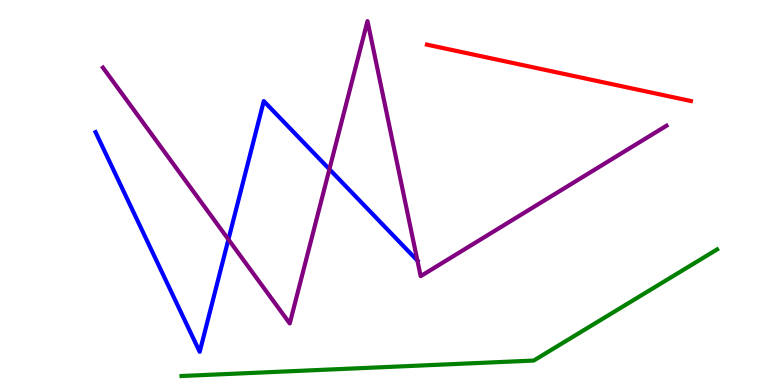[{'lines': ['blue', 'red'], 'intersections': []}, {'lines': ['green', 'red'], 'intersections': []}, {'lines': ['purple', 'red'], 'intersections': []}, {'lines': ['blue', 'green'], 'intersections': []}, {'lines': ['blue', 'purple'], 'intersections': [{'x': 2.95, 'y': 3.78}, {'x': 4.25, 'y': 5.6}, {'x': 5.39, 'y': 3.23}]}, {'lines': ['green', 'purple'], 'intersections': []}]